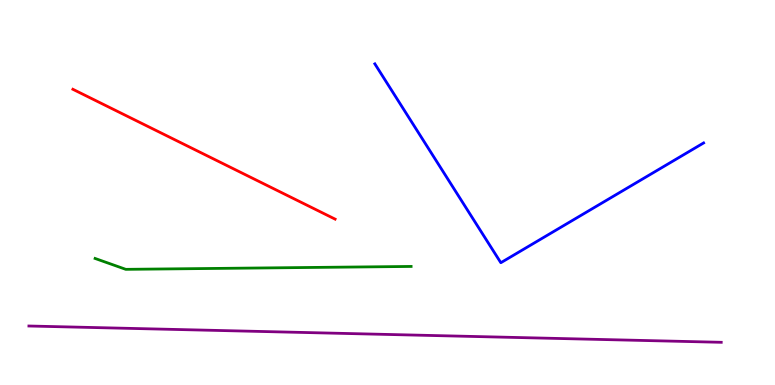[{'lines': ['blue', 'red'], 'intersections': []}, {'lines': ['green', 'red'], 'intersections': []}, {'lines': ['purple', 'red'], 'intersections': []}, {'lines': ['blue', 'green'], 'intersections': []}, {'lines': ['blue', 'purple'], 'intersections': []}, {'lines': ['green', 'purple'], 'intersections': []}]